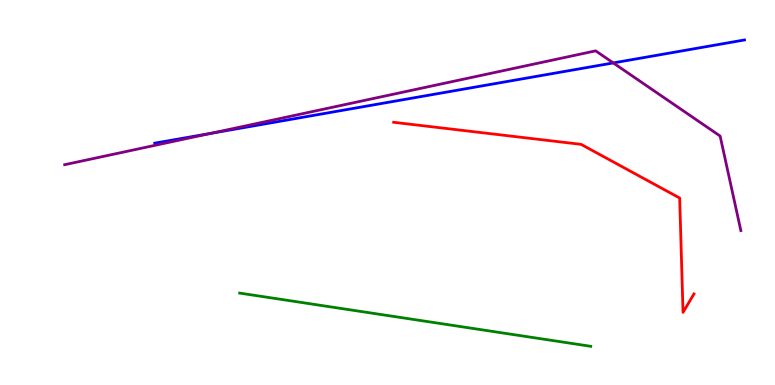[{'lines': ['blue', 'red'], 'intersections': []}, {'lines': ['green', 'red'], 'intersections': []}, {'lines': ['purple', 'red'], 'intersections': []}, {'lines': ['blue', 'green'], 'intersections': []}, {'lines': ['blue', 'purple'], 'intersections': [{'x': 2.72, 'y': 6.54}, {'x': 7.91, 'y': 8.37}]}, {'lines': ['green', 'purple'], 'intersections': []}]